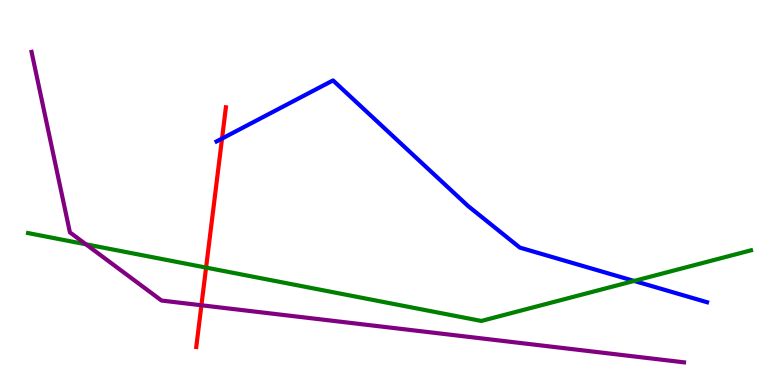[{'lines': ['blue', 'red'], 'intersections': [{'x': 2.86, 'y': 6.4}]}, {'lines': ['green', 'red'], 'intersections': [{'x': 2.66, 'y': 3.05}]}, {'lines': ['purple', 'red'], 'intersections': [{'x': 2.6, 'y': 2.07}]}, {'lines': ['blue', 'green'], 'intersections': [{'x': 8.18, 'y': 2.7}]}, {'lines': ['blue', 'purple'], 'intersections': []}, {'lines': ['green', 'purple'], 'intersections': [{'x': 1.11, 'y': 3.65}]}]